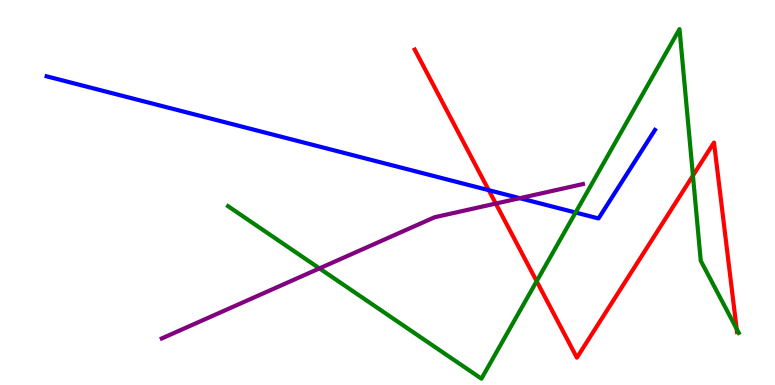[{'lines': ['blue', 'red'], 'intersections': [{'x': 6.31, 'y': 5.06}]}, {'lines': ['green', 'red'], 'intersections': [{'x': 6.92, 'y': 2.7}, {'x': 8.94, 'y': 5.44}, {'x': 9.51, 'y': 1.46}]}, {'lines': ['purple', 'red'], 'intersections': [{'x': 6.4, 'y': 4.71}]}, {'lines': ['blue', 'green'], 'intersections': [{'x': 7.43, 'y': 4.48}]}, {'lines': ['blue', 'purple'], 'intersections': [{'x': 6.71, 'y': 4.85}]}, {'lines': ['green', 'purple'], 'intersections': [{'x': 4.12, 'y': 3.03}]}]